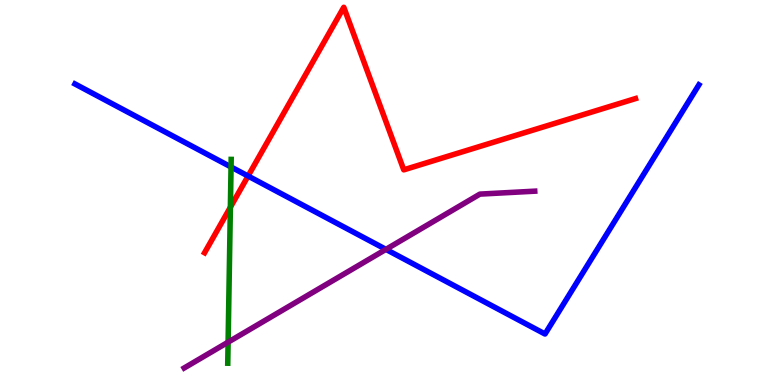[{'lines': ['blue', 'red'], 'intersections': [{'x': 3.2, 'y': 5.43}]}, {'lines': ['green', 'red'], 'intersections': [{'x': 2.97, 'y': 4.62}]}, {'lines': ['purple', 'red'], 'intersections': []}, {'lines': ['blue', 'green'], 'intersections': [{'x': 2.98, 'y': 5.66}]}, {'lines': ['blue', 'purple'], 'intersections': [{'x': 4.98, 'y': 3.52}]}, {'lines': ['green', 'purple'], 'intersections': [{'x': 2.94, 'y': 1.11}]}]